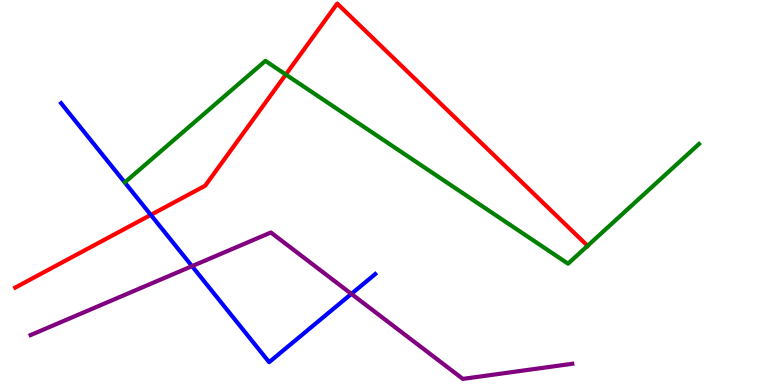[{'lines': ['blue', 'red'], 'intersections': [{'x': 1.95, 'y': 4.42}]}, {'lines': ['green', 'red'], 'intersections': [{'x': 3.69, 'y': 8.06}, {'x': 7.58, 'y': 3.62}]}, {'lines': ['purple', 'red'], 'intersections': []}, {'lines': ['blue', 'green'], 'intersections': []}, {'lines': ['blue', 'purple'], 'intersections': [{'x': 2.48, 'y': 3.09}, {'x': 4.53, 'y': 2.37}]}, {'lines': ['green', 'purple'], 'intersections': []}]